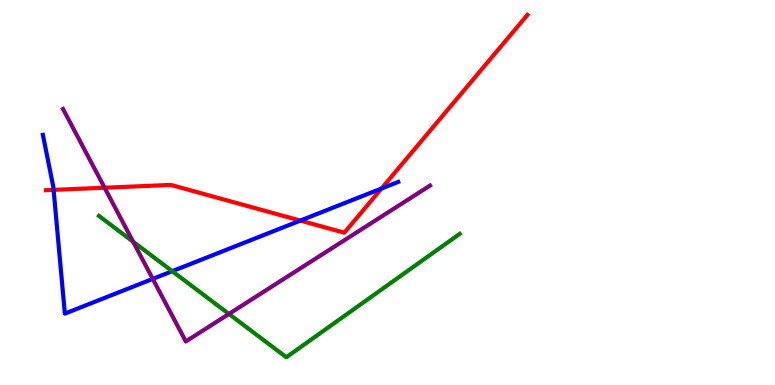[{'lines': ['blue', 'red'], 'intersections': [{'x': 0.692, 'y': 5.07}, {'x': 3.88, 'y': 4.27}, {'x': 4.92, 'y': 5.1}]}, {'lines': ['green', 'red'], 'intersections': []}, {'lines': ['purple', 'red'], 'intersections': [{'x': 1.35, 'y': 5.12}]}, {'lines': ['blue', 'green'], 'intersections': [{'x': 2.22, 'y': 2.96}]}, {'lines': ['blue', 'purple'], 'intersections': [{'x': 1.97, 'y': 2.76}]}, {'lines': ['green', 'purple'], 'intersections': [{'x': 1.72, 'y': 3.72}, {'x': 2.95, 'y': 1.85}]}]